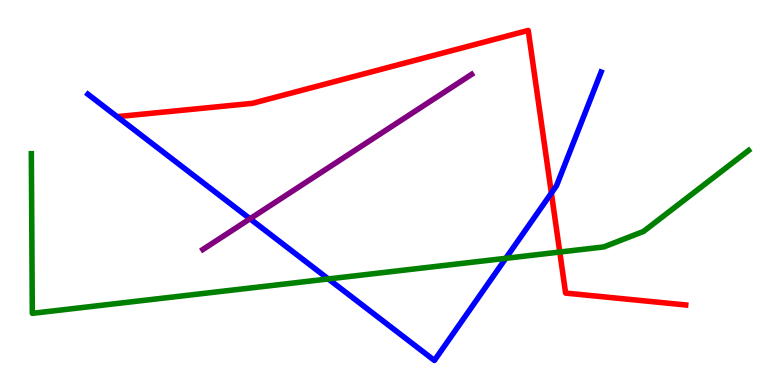[{'lines': ['blue', 'red'], 'intersections': [{'x': 7.11, 'y': 4.99}]}, {'lines': ['green', 'red'], 'intersections': [{'x': 7.22, 'y': 3.45}]}, {'lines': ['purple', 'red'], 'intersections': []}, {'lines': ['blue', 'green'], 'intersections': [{'x': 4.24, 'y': 2.75}, {'x': 6.53, 'y': 3.29}]}, {'lines': ['blue', 'purple'], 'intersections': [{'x': 3.23, 'y': 4.32}]}, {'lines': ['green', 'purple'], 'intersections': []}]